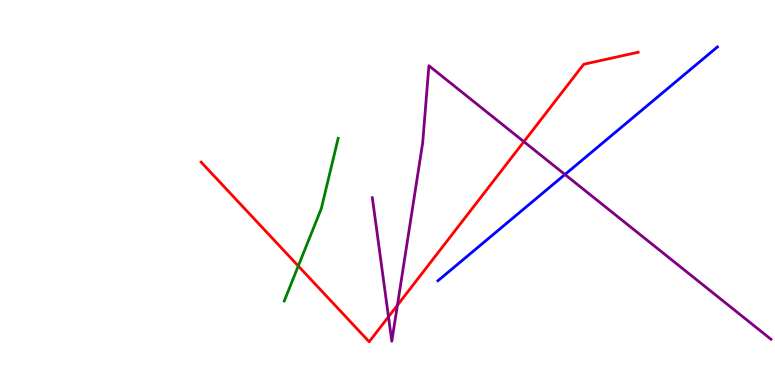[{'lines': ['blue', 'red'], 'intersections': []}, {'lines': ['green', 'red'], 'intersections': [{'x': 3.85, 'y': 3.09}]}, {'lines': ['purple', 'red'], 'intersections': [{'x': 5.01, 'y': 1.77}, {'x': 5.13, 'y': 2.07}, {'x': 6.76, 'y': 6.32}]}, {'lines': ['blue', 'green'], 'intersections': []}, {'lines': ['blue', 'purple'], 'intersections': [{'x': 7.29, 'y': 5.47}]}, {'lines': ['green', 'purple'], 'intersections': []}]